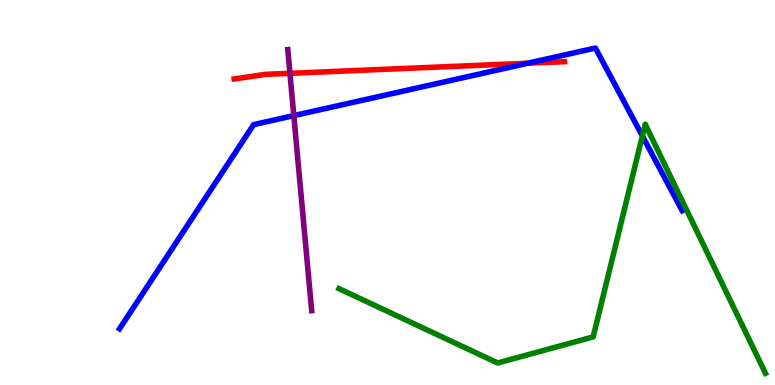[{'lines': ['blue', 'red'], 'intersections': [{'x': 6.81, 'y': 8.36}]}, {'lines': ['green', 'red'], 'intersections': []}, {'lines': ['purple', 'red'], 'intersections': [{'x': 3.74, 'y': 8.1}]}, {'lines': ['blue', 'green'], 'intersections': [{'x': 8.29, 'y': 6.47}]}, {'lines': ['blue', 'purple'], 'intersections': [{'x': 3.79, 'y': 7.0}]}, {'lines': ['green', 'purple'], 'intersections': []}]